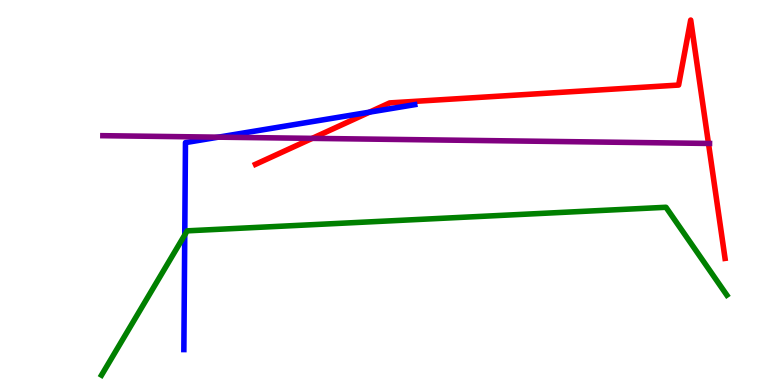[{'lines': ['blue', 'red'], 'intersections': [{'x': 4.77, 'y': 7.09}]}, {'lines': ['green', 'red'], 'intersections': []}, {'lines': ['purple', 'red'], 'intersections': [{'x': 4.03, 'y': 6.41}, {'x': 9.14, 'y': 6.27}]}, {'lines': ['blue', 'green'], 'intersections': [{'x': 2.38, 'y': 3.9}]}, {'lines': ['blue', 'purple'], 'intersections': [{'x': 2.82, 'y': 6.44}]}, {'lines': ['green', 'purple'], 'intersections': []}]